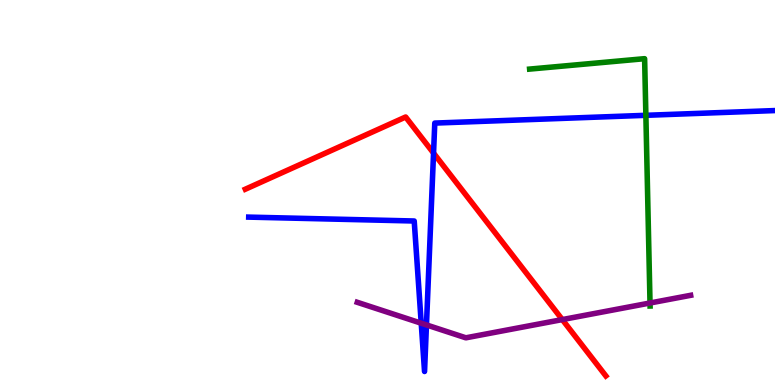[{'lines': ['blue', 'red'], 'intersections': [{'x': 5.59, 'y': 6.02}]}, {'lines': ['green', 'red'], 'intersections': []}, {'lines': ['purple', 'red'], 'intersections': [{'x': 7.26, 'y': 1.7}]}, {'lines': ['blue', 'green'], 'intersections': [{'x': 8.33, 'y': 7.0}]}, {'lines': ['blue', 'purple'], 'intersections': [{'x': 5.44, 'y': 1.6}, {'x': 5.5, 'y': 1.56}]}, {'lines': ['green', 'purple'], 'intersections': [{'x': 8.39, 'y': 2.13}]}]